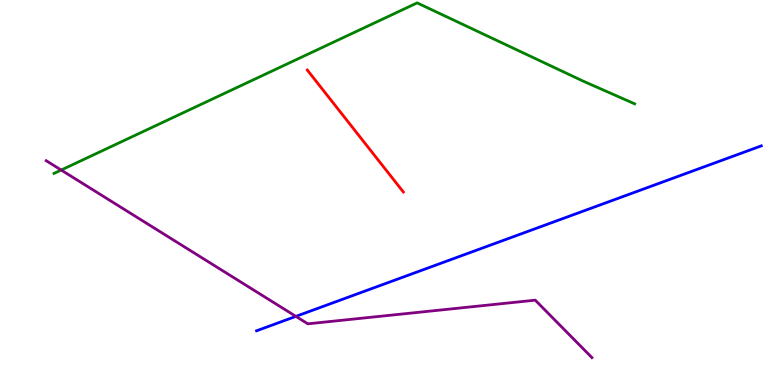[{'lines': ['blue', 'red'], 'intersections': []}, {'lines': ['green', 'red'], 'intersections': []}, {'lines': ['purple', 'red'], 'intersections': []}, {'lines': ['blue', 'green'], 'intersections': []}, {'lines': ['blue', 'purple'], 'intersections': [{'x': 3.82, 'y': 1.78}]}, {'lines': ['green', 'purple'], 'intersections': [{'x': 0.789, 'y': 5.58}]}]